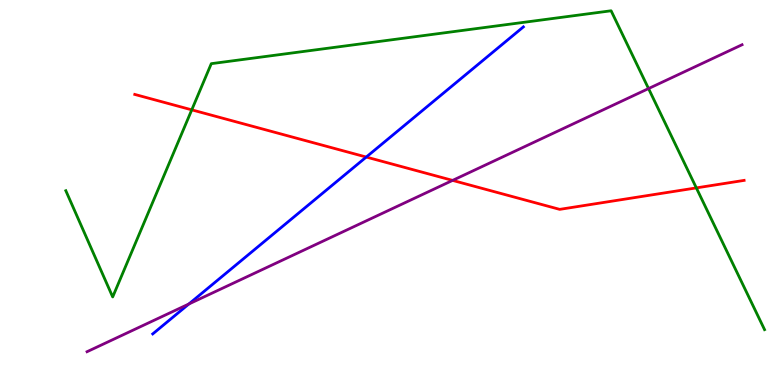[{'lines': ['blue', 'red'], 'intersections': [{'x': 4.73, 'y': 5.92}]}, {'lines': ['green', 'red'], 'intersections': [{'x': 2.47, 'y': 7.15}, {'x': 8.99, 'y': 5.12}]}, {'lines': ['purple', 'red'], 'intersections': [{'x': 5.84, 'y': 5.31}]}, {'lines': ['blue', 'green'], 'intersections': []}, {'lines': ['blue', 'purple'], 'intersections': [{'x': 2.44, 'y': 2.1}]}, {'lines': ['green', 'purple'], 'intersections': [{'x': 8.37, 'y': 7.7}]}]